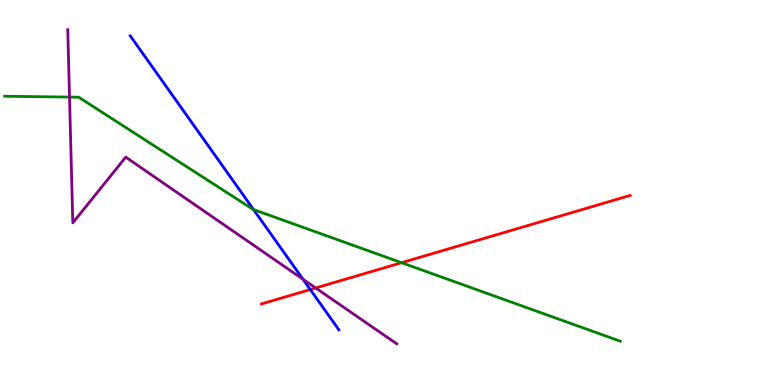[{'lines': ['blue', 'red'], 'intersections': [{'x': 4.0, 'y': 2.48}]}, {'lines': ['green', 'red'], 'intersections': [{'x': 5.18, 'y': 3.18}]}, {'lines': ['purple', 'red'], 'intersections': [{'x': 4.07, 'y': 2.52}]}, {'lines': ['blue', 'green'], 'intersections': [{'x': 3.27, 'y': 4.56}]}, {'lines': ['blue', 'purple'], 'intersections': [{'x': 3.91, 'y': 2.75}]}, {'lines': ['green', 'purple'], 'intersections': [{'x': 0.897, 'y': 7.48}]}]